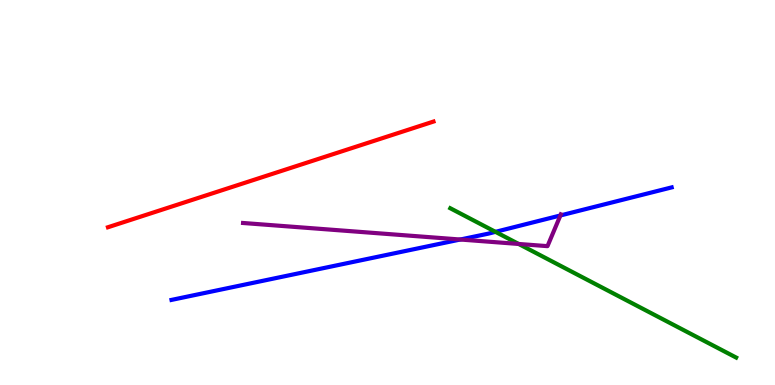[{'lines': ['blue', 'red'], 'intersections': []}, {'lines': ['green', 'red'], 'intersections': []}, {'lines': ['purple', 'red'], 'intersections': []}, {'lines': ['blue', 'green'], 'intersections': [{'x': 6.39, 'y': 3.98}]}, {'lines': ['blue', 'purple'], 'intersections': [{'x': 5.94, 'y': 3.78}, {'x': 7.23, 'y': 4.4}]}, {'lines': ['green', 'purple'], 'intersections': [{'x': 6.69, 'y': 3.66}]}]